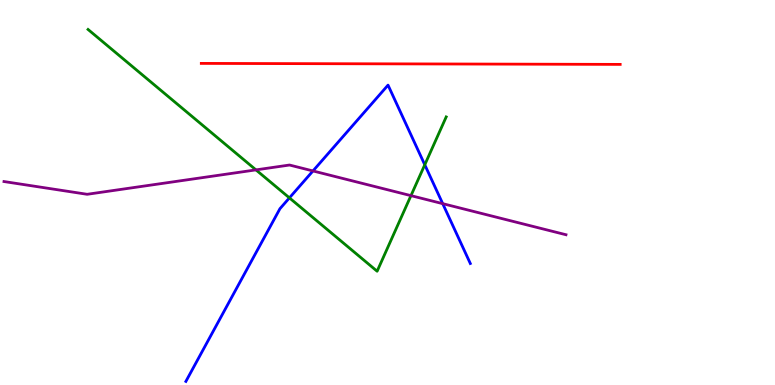[{'lines': ['blue', 'red'], 'intersections': []}, {'lines': ['green', 'red'], 'intersections': []}, {'lines': ['purple', 'red'], 'intersections': []}, {'lines': ['blue', 'green'], 'intersections': [{'x': 3.73, 'y': 4.86}, {'x': 5.48, 'y': 5.72}]}, {'lines': ['blue', 'purple'], 'intersections': [{'x': 4.04, 'y': 5.56}, {'x': 5.71, 'y': 4.71}]}, {'lines': ['green', 'purple'], 'intersections': [{'x': 3.3, 'y': 5.59}, {'x': 5.3, 'y': 4.92}]}]